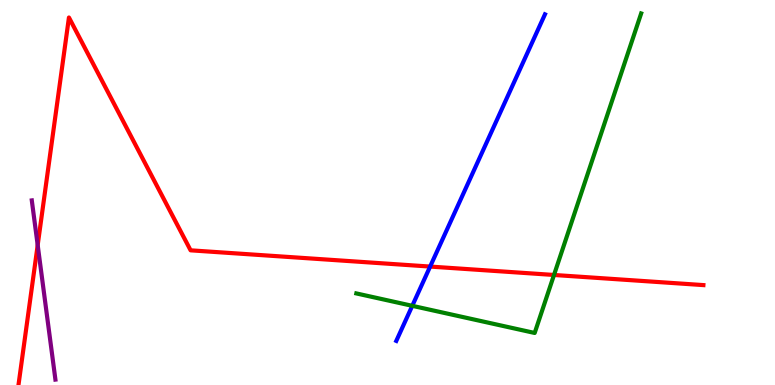[{'lines': ['blue', 'red'], 'intersections': [{'x': 5.55, 'y': 3.08}]}, {'lines': ['green', 'red'], 'intersections': [{'x': 7.15, 'y': 2.86}]}, {'lines': ['purple', 'red'], 'intersections': [{'x': 0.486, 'y': 3.63}]}, {'lines': ['blue', 'green'], 'intersections': [{'x': 5.32, 'y': 2.06}]}, {'lines': ['blue', 'purple'], 'intersections': []}, {'lines': ['green', 'purple'], 'intersections': []}]